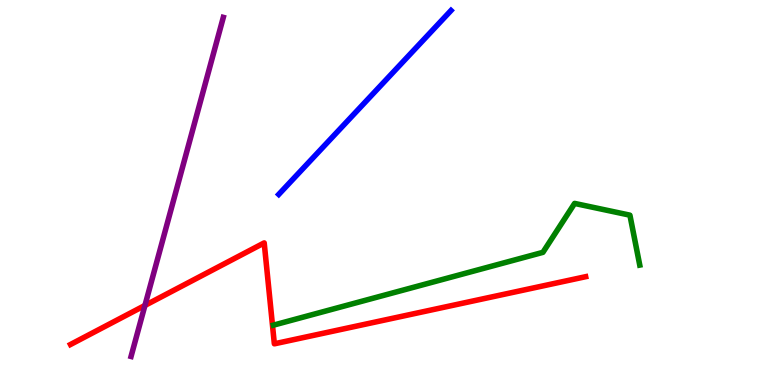[{'lines': ['blue', 'red'], 'intersections': []}, {'lines': ['green', 'red'], 'intersections': []}, {'lines': ['purple', 'red'], 'intersections': [{'x': 1.87, 'y': 2.07}]}, {'lines': ['blue', 'green'], 'intersections': []}, {'lines': ['blue', 'purple'], 'intersections': []}, {'lines': ['green', 'purple'], 'intersections': []}]